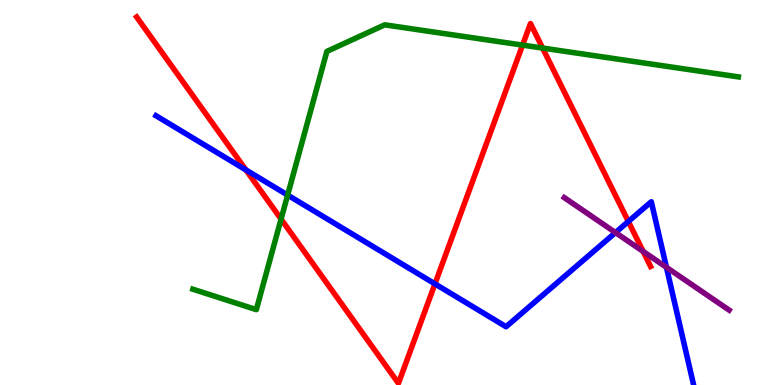[{'lines': ['blue', 'red'], 'intersections': [{'x': 3.17, 'y': 5.59}, {'x': 5.61, 'y': 2.63}, {'x': 8.11, 'y': 4.25}]}, {'lines': ['green', 'red'], 'intersections': [{'x': 3.63, 'y': 4.31}, {'x': 6.74, 'y': 8.83}, {'x': 7.0, 'y': 8.75}]}, {'lines': ['purple', 'red'], 'intersections': [{'x': 8.3, 'y': 3.47}]}, {'lines': ['blue', 'green'], 'intersections': [{'x': 3.71, 'y': 4.93}]}, {'lines': ['blue', 'purple'], 'intersections': [{'x': 7.94, 'y': 3.96}, {'x': 8.6, 'y': 3.06}]}, {'lines': ['green', 'purple'], 'intersections': []}]